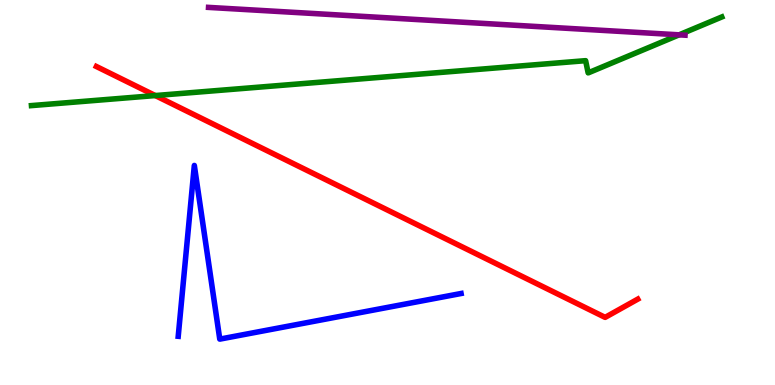[{'lines': ['blue', 'red'], 'intersections': []}, {'lines': ['green', 'red'], 'intersections': [{'x': 2.0, 'y': 7.52}]}, {'lines': ['purple', 'red'], 'intersections': []}, {'lines': ['blue', 'green'], 'intersections': []}, {'lines': ['blue', 'purple'], 'intersections': []}, {'lines': ['green', 'purple'], 'intersections': [{'x': 8.76, 'y': 9.1}]}]